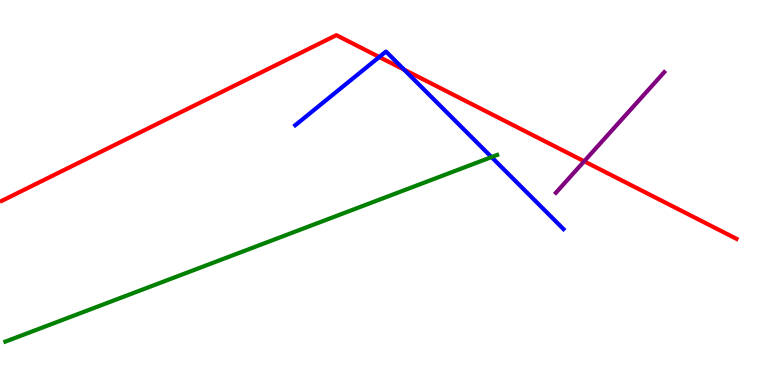[{'lines': ['blue', 'red'], 'intersections': [{'x': 4.89, 'y': 8.52}, {'x': 5.21, 'y': 8.19}]}, {'lines': ['green', 'red'], 'intersections': []}, {'lines': ['purple', 'red'], 'intersections': [{'x': 7.54, 'y': 5.81}]}, {'lines': ['blue', 'green'], 'intersections': [{'x': 6.34, 'y': 5.92}]}, {'lines': ['blue', 'purple'], 'intersections': []}, {'lines': ['green', 'purple'], 'intersections': []}]